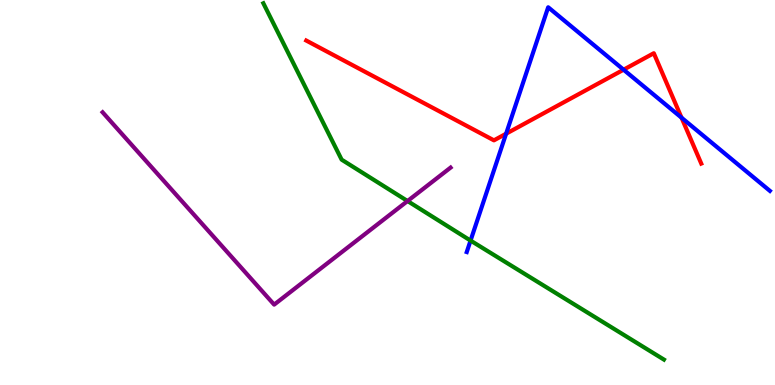[{'lines': ['blue', 'red'], 'intersections': [{'x': 6.53, 'y': 6.53}, {'x': 8.05, 'y': 8.19}, {'x': 8.79, 'y': 6.94}]}, {'lines': ['green', 'red'], 'intersections': []}, {'lines': ['purple', 'red'], 'intersections': []}, {'lines': ['blue', 'green'], 'intersections': [{'x': 6.07, 'y': 3.75}]}, {'lines': ['blue', 'purple'], 'intersections': []}, {'lines': ['green', 'purple'], 'intersections': [{'x': 5.26, 'y': 4.78}]}]